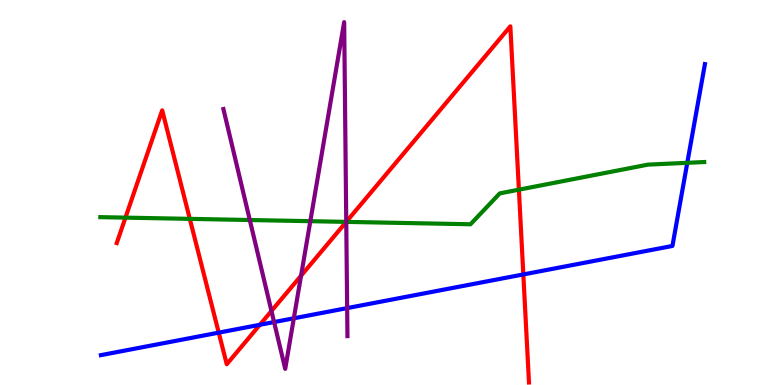[{'lines': ['blue', 'red'], 'intersections': [{'x': 2.82, 'y': 1.36}, {'x': 3.35, 'y': 1.56}, {'x': 6.75, 'y': 2.87}]}, {'lines': ['green', 'red'], 'intersections': [{'x': 1.62, 'y': 4.35}, {'x': 2.45, 'y': 4.32}, {'x': 4.47, 'y': 4.24}, {'x': 6.7, 'y': 5.07}]}, {'lines': ['purple', 'red'], 'intersections': [{'x': 3.5, 'y': 1.92}, {'x': 3.88, 'y': 2.84}, {'x': 4.47, 'y': 4.24}]}, {'lines': ['blue', 'green'], 'intersections': [{'x': 8.87, 'y': 5.77}]}, {'lines': ['blue', 'purple'], 'intersections': [{'x': 3.54, 'y': 1.63}, {'x': 3.79, 'y': 1.73}, {'x': 4.48, 'y': 2.0}]}, {'lines': ['green', 'purple'], 'intersections': [{'x': 3.22, 'y': 4.29}, {'x': 4.0, 'y': 4.25}, {'x': 4.47, 'y': 4.24}]}]